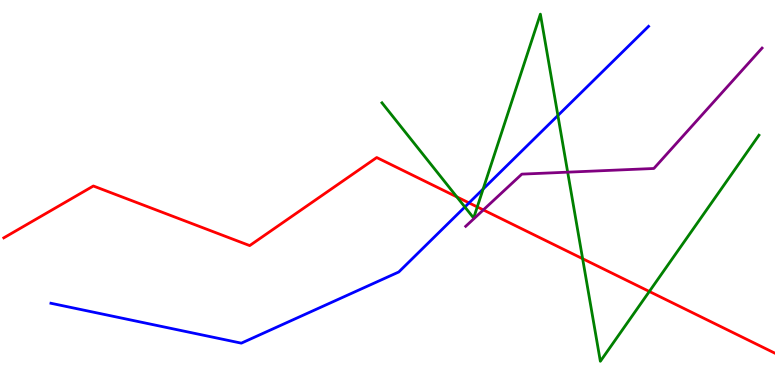[{'lines': ['blue', 'red'], 'intersections': [{'x': 6.05, 'y': 4.73}]}, {'lines': ['green', 'red'], 'intersections': [{'x': 5.89, 'y': 4.89}, {'x': 6.16, 'y': 4.63}, {'x': 7.52, 'y': 3.28}, {'x': 8.38, 'y': 2.43}]}, {'lines': ['purple', 'red'], 'intersections': [{'x': 6.24, 'y': 4.55}]}, {'lines': ['blue', 'green'], 'intersections': [{'x': 6.0, 'y': 4.62}, {'x': 6.23, 'y': 5.09}, {'x': 7.2, 'y': 7.0}]}, {'lines': ['blue', 'purple'], 'intersections': []}, {'lines': ['green', 'purple'], 'intersections': [{'x': 7.32, 'y': 5.53}]}]